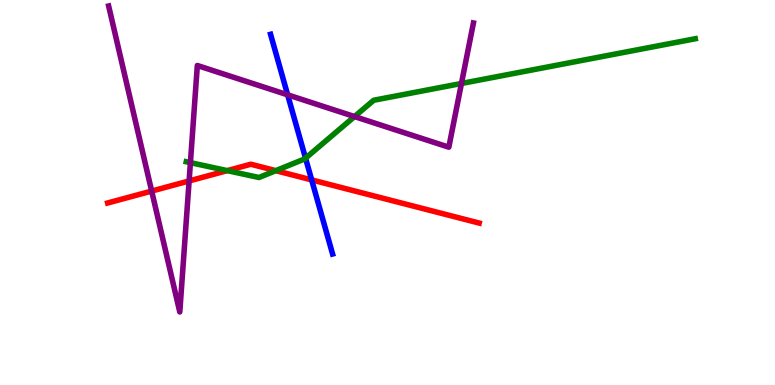[{'lines': ['blue', 'red'], 'intersections': [{'x': 4.02, 'y': 5.33}]}, {'lines': ['green', 'red'], 'intersections': [{'x': 2.93, 'y': 5.57}, {'x': 3.56, 'y': 5.57}]}, {'lines': ['purple', 'red'], 'intersections': [{'x': 1.96, 'y': 5.04}, {'x': 2.44, 'y': 5.3}]}, {'lines': ['blue', 'green'], 'intersections': [{'x': 3.94, 'y': 5.89}]}, {'lines': ['blue', 'purple'], 'intersections': [{'x': 3.71, 'y': 7.54}]}, {'lines': ['green', 'purple'], 'intersections': [{'x': 2.46, 'y': 5.78}, {'x': 4.57, 'y': 6.97}, {'x': 5.95, 'y': 7.83}]}]